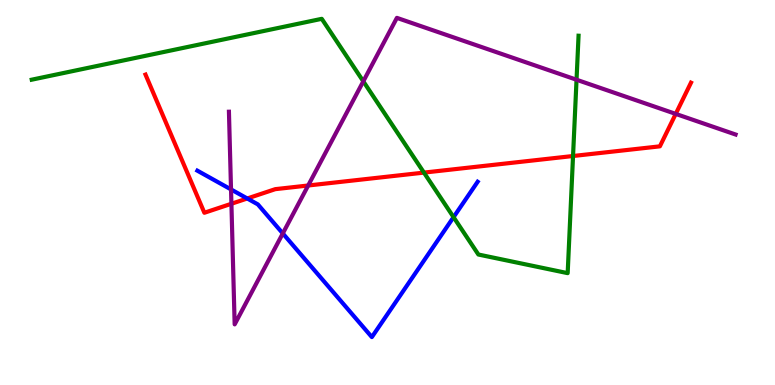[{'lines': ['blue', 'red'], 'intersections': [{'x': 3.19, 'y': 4.84}]}, {'lines': ['green', 'red'], 'intersections': [{'x': 5.47, 'y': 5.52}, {'x': 7.39, 'y': 5.95}]}, {'lines': ['purple', 'red'], 'intersections': [{'x': 2.99, 'y': 4.71}, {'x': 3.98, 'y': 5.18}, {'x': 8.72, 'y': 7.04}]}, {'lines': ['blue', 'green'], 'intersections': [{'x': 5.85, 'y': 4.36}]}, {'lines': ['blue', 'purple'], 'intersections': [{'x': 2.98, 'y': 5.08}, {'x': 3.65, 'y': 3.94}]}, {'lines': ['green', 'purple'], 'intersections': [{'x': 4.69, 'y': 7.89}, {'x': 7.44, 'y': 7.93}]}]